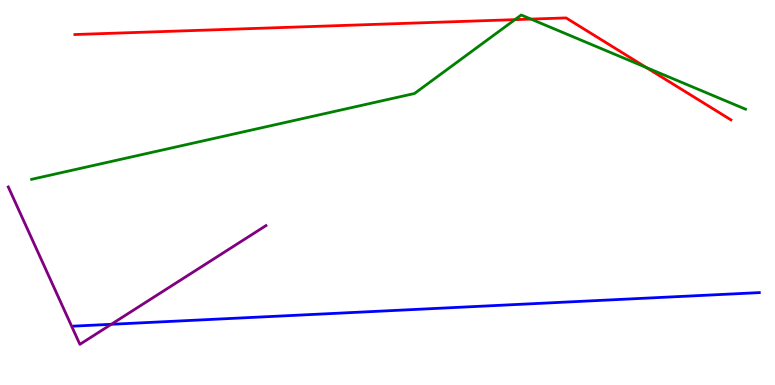[{'lines': ['blue', 'red'], 'intersections': []}, {'lines': ['green', 'red'], 'intersections': [{'x': 6.64, 'y': 9.49}, {'x': 6.85, 'y': 9.5}, {'x': 8.34, 'y': 8.25}]}, {'lines': ['purple', 'red'], 'intersections': []}, {'lines': ['blue', 'green'], 'intersections': []}, {'lines': ['blue', 'purple'], 'intersections': [{'x': 1.44, 'y': 1.58}]}, {'lines': ['green', 'purple'], 'intersections': []}]